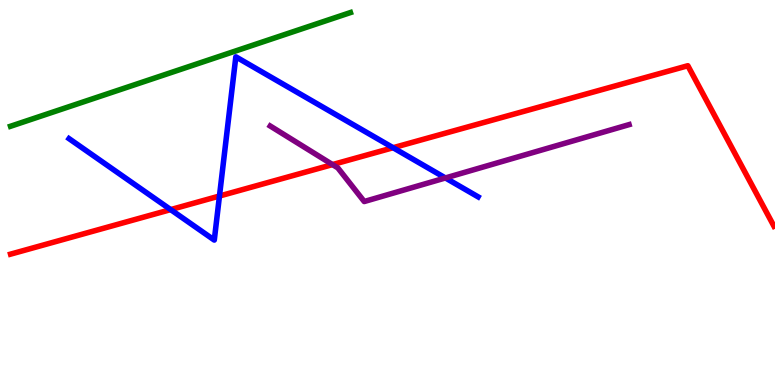[{'lines': ['blue', 'red'], 'intersections': [{'x': 2.2, 'y': 4.56}, {'x': 2.83, 'y': 4.91}, {'x': 5.07, 'y': 6.16}]}, {'lines': ['green', 'red'], 'intersections': []}, {'lines': ['purple', 'red'], 'intersections': [{'x': 4.29, 'y': 5.73}]}, {'lines': ['blue', 'green'], 'intersections': []}, {'lines': ['blue', 'purple'], 'intersections': [{'x': 5.75, 'y': 5.38}]}, {'lines': ['green', 'purple'], 'intersections': []}]